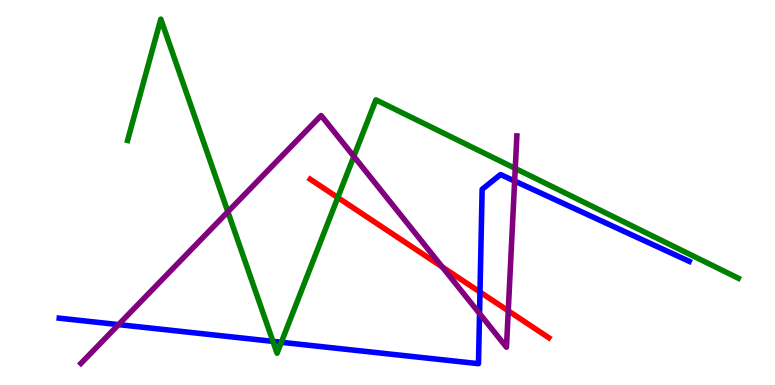[{'lines': ['blue', 'red'], 'intersections': [{'x': 6.19, 'y': 2.41}]}, {'lines': ['green', 'red'], 'intersections': [{'x': 4.36, 'y': 4.87}]}, {'lines': ['purple', 'red'], 'intersections': [{'x': 5.71, 'y': 3.07}, {'x': 6.56, 'y': 1.93}]}, {'lines': ['blue', 'green'], 'intersections': [{'x': 3.52, 'y': 1.13}, {'x': 3.63, 'y': 1.11}]}, {'lines': ['blue', 'purple'], 'intersections': [{'x': 1.53, 'y': 1.57}, {'x': 6.19, 'y': 1.86}, {'x': 6.64, 'y': 5.3}]}, {'lines': ['green', 'purple'], 'intersections': [{'x': 2.94, 'y': 4.5}, {'x': 4.57, 'y': 5.94}, {'x': 6.65, 'y': 5.63}]}]